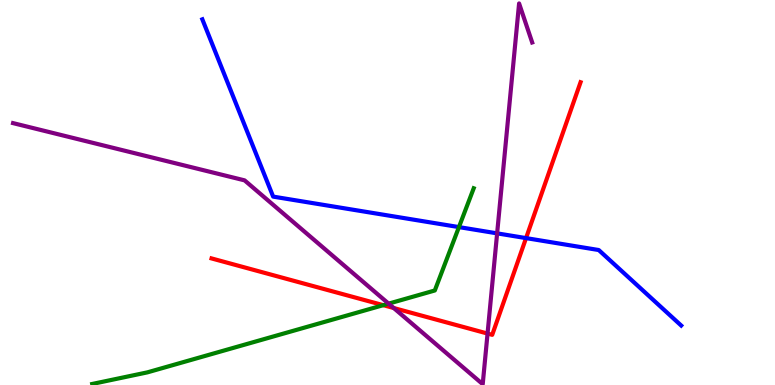[{'lines': ['blue', 'red'], 'intersections': [{'x': 6.79, 'y': 3.82}]}, {'lines': ['green', 'red'], 'intersections': [{'x': 4.95, 'y': 2.07}]}, {'lines': ['purple', 'red'], 'intersections': [{'x': 5.08, 'y': 2.0}, {'x': 6.29, 'y': 1.34}]}, {'lines': ['blue', 'green'], 'intersections': [{'x': 5.92, 'y': 4.1}]}, {'lines': ['blue', 'purple'], 'intersections': [{'x': 6.41, 'y': 3.94}]}, {'lines': ['green', 'purple'], 'intersections': [{'x': 5.01, 'y': 2.11}]}]